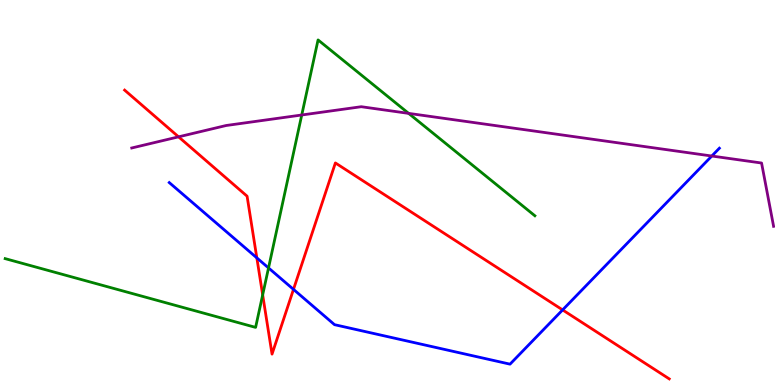[{'lines': ['blue', 'red'], 'intersections': [{'x': 3.31, 'y': 3.3}, {'x': 3.79, 'y': 2.48}, {'x': 7.26, 'y': 1.95}]}, {'lines': ['green', 'red'], 'intersections': [{'x': 3.39, 'y': 2.34}]}, {'lines': ['purple', 'red'], 'intersections': [{'x': 2.3, 'y': 6.45}]}, {'lines': ['blue', 'green'], 'intersections': [{'x': 3.46, 'y': 3.04}]}, {'lines': ['blue', 'purple'], 'intersections': [{'x': 9.18, 'y': 5.95}]}, {'lines': ['green', 'purple'], 'intersections': [{'x': 3.89, 'y': 7.01}, {'x': 5.27, 'y': 7.06}]}]